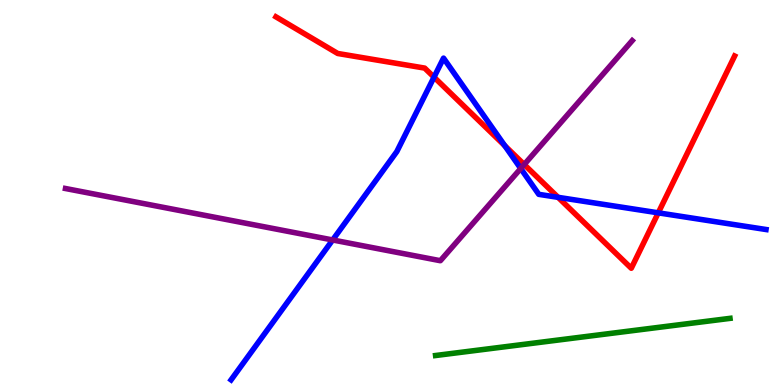[{'lines': ['blue', 'red'], 'intersections': [{'x': 5.6, 'y': 8.0}, {'x': 6.51, 'y': 6.22}, {'x': 7.2, 'y': 4.87}, {'x': 8.49, 'y': 4.47}]}, {'lines': ['green', 'red'], 'intersections': []}, {'lines': ['purple', 'red'], 'intersections': [{'x': 6.76, 'y': 5.73}]}, {'lines': ['blue', 'green'], 'intersections': []}, {'lines': ['blue', 'purple'], 'intersections': [{'x': 4.29, 'y': 3.77}, {'x': 6.72, 'y': 5.62}]}, {'lines': ['green', 'purple'], 'intersections': []}]